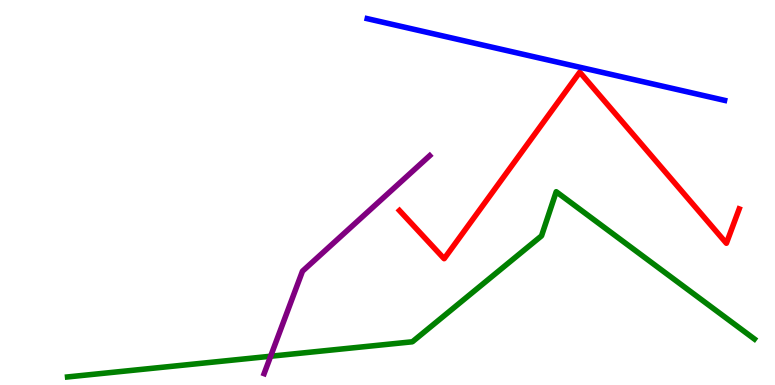[{'lines': ['blue', 'red'], 'intersections': []}, {'lines': ['green', 'red'], 'intersections': []}, {'lines': ['purple', 'red'], 'intersections': []}, {'lines': ['blue', 'green'], 'intersections': []}, {'lines': ['blue', 'purple'], 'intersections': []}, {'lines': ['green', 'purple'], 'intersections': [{'x': 3.49, 'y': 0.747}]}]